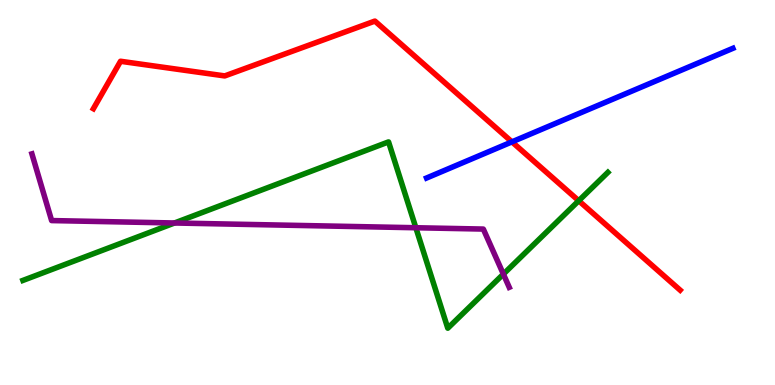[{'lines': ['blue', 'red'], 'intersections': [{'x': 6.61, 'y': 6.32}]}, {'lines': ['green', 'red'], 'intersections': [{'x': 7.47, 'y': 4.79}]}, {'lines': ['purple', 'red'], 'intersections': []}, {'lines': ['blue', 'green'], 'intersections': []}, {'lines': ['blue', 'purple'], 'intersections': []}, {'lines': ['green', 'purple'], 'intersections': [{'x': 2.25, 'y': 4.21}, {'x': 5.37, 'y': 4.08}, {'x': 6.5, 'y': 2.88}]}]